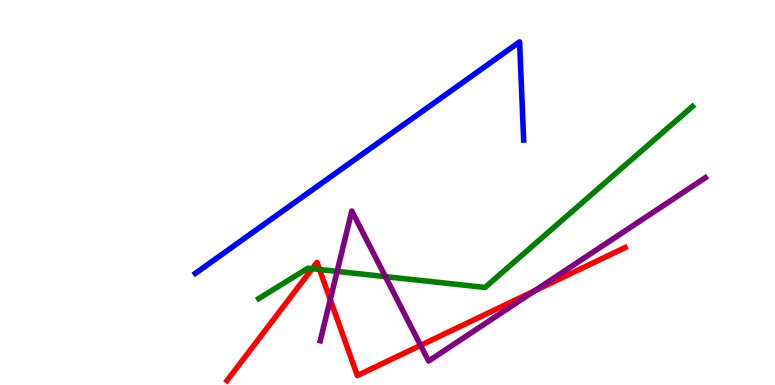[{'lines': ['blue', 'red'], 'intersections': []}, {'lines': ['green', 'red'], 'intersections': [{'x': 4.03, 'y': 3.02}, {'x': 4.12, 'y': 3.0}]}, {'lines': ['purple', 'red'], 'intersections': [{'x': 4.26, 'y': 2.22}, {'x': 5.43, 'y': 1.03}, {'x': 6.9, 'y': 2.44}]}, {'lines': ['blue', 'green'], 'intersections': []}, {'lines': ['blue', 'purple'], 'intersections': []}, {'lines': ['green', 'purple'], 'intersections': [{'x': 4.35, 'y': 2.95}, {'x': 4.97, 'y': 2.81}]}]